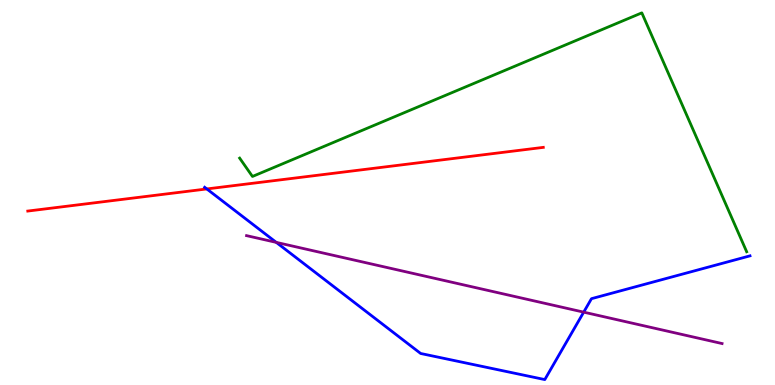[{'lines': ['blue', 'red'], 'intersections': [{'x': 2.67, 'y': 5.09}]}, {'lines': ['green', 'red'], 'intersections': []}, {'lines': ['purple', 'red'], 'intersections': []}, {'lines': ['blue', 'green'], 'intersections': []}, {'lines': ['blue', 'purple'], 'intersections': [{'x': 3.56, 'y': 3.7}, {'x': 7.53, 'y': 1.89}]}, {'lines': ['green', 'purple'], 'intersections': []}]